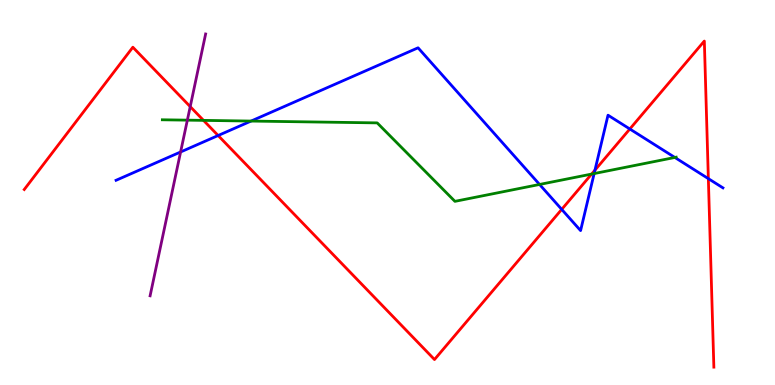[{'lines': ['blue', 'red'], 'intersections': [{'x': 2.81, 'y': 6.48}, {'x': 7.25, 'y': 4.56}, {'x': 7.68, 'y': 5.58}, {'x': 8.13, 'y': 6.65}, {'x': 9.14, 'y': 5.36}]}, {'lines': ['green', 'red'], 'intersections': [{'x': 2.63, 'y': 6.87}, {'x': 7.63, 'y': 5.48}]}, {'lines': ['purple', 'red'], 'intersections': [{'x': 2.45, 'y': 7.23}]}, {'lines': ['blue', 'green'], 'intersections': [{'x': 3.24, 'y': 6.86}, {'x': 6.96, 'y': 5.21}, {'x': 7.67, 'y': 5.49}, {'x': 8.71, 'y': 5.91}]}, {'lines': ['blue', 'purple'], 'intersections': [{'x': 2.33, 'y': 6.05}]}, {'lines': ['green', 'purple'], 'intersections': [{'x': 2.42, 'y': 6.88}]}]